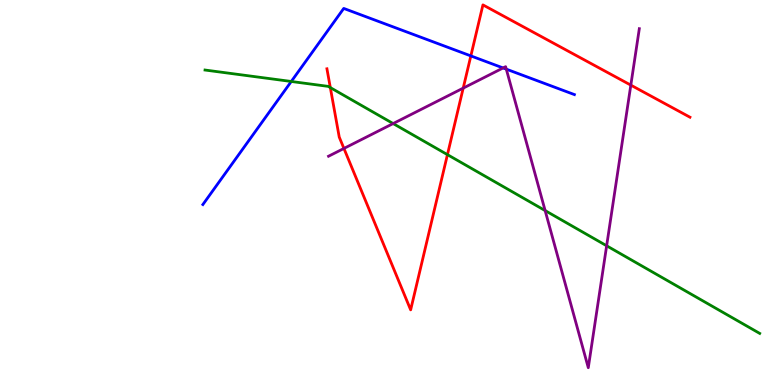[{'lines': ['blue', 'red'], 'intersections': [{'x': 6.08, 'y': 8.55}]}, {'lines': ['green', 'red'], 'intersections': [{'x': 4.26, 'y': 7.72}, {'x': 5.77, 'y': 5.98}]}, {'lines': ['purple', 'red'], 'intersections': [{'x': 4.44, 'y': 6.14}, {'x': 5.98, 'y': 7.71}, {'x': 8.14, 'y': 7.79}]}, {'lines': ['blue', 'green'], 'intersections': [{'x': 3.76, 'y': 7.88}]}, {'lines': ['blue', 'purple'], 'intersections': [{'x': 6.49, 'y': 8.24}, {'x': 6.53, 'y': 8.2}]}, {'lines': ['green', 'purple'], 'intersections': [{'x': 5.07, 'y': 6.79}, {'x': 7.03, 'y': 4.53}, {'x': 7.83, 'y': 3.62}]}]